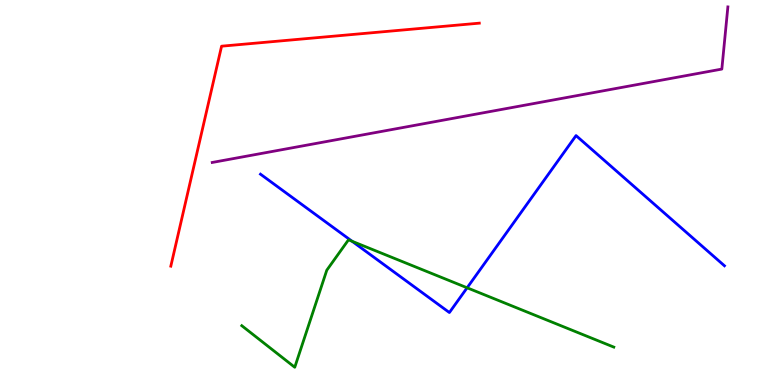[{'lines': ['blue', 'red'], 'intersections': []}, {'lines': ['green', 'red'], 'intersections': []}, {'lines': ['purple', 'red'], 'intersections': []}, {'lines': ['blue', 'green'], 'intersections': [{'x': 4.54, 'y': 3.73}, {'x': 6.03, 'y': 2.53}]}, {'lines': ['blue', 'purple'], 'intersections': []}, {'lines': ['green', 'purple'], 'intersections': []}]